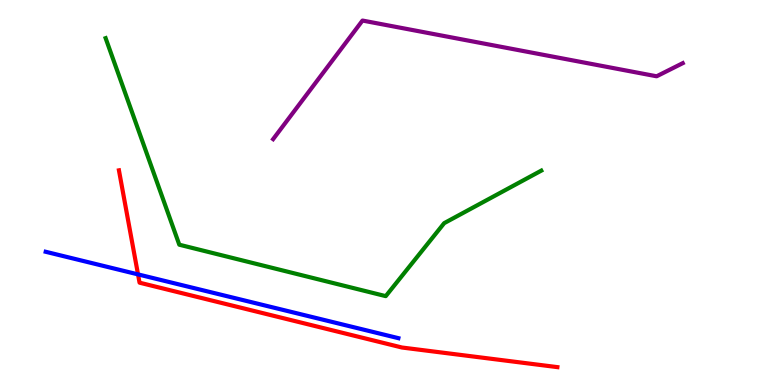[{'lines': ['blue', 'red'], 'intersections': [{'x': 1.78, 'y': 2.87}]}, {'lines': ['green', 'red'], 'intersections': []}, {'lines': ['purple', 'red'], 'intersections': []}, {'lines': ['blue', 'green'], 'intersections': []}, {'lines': ['blue', 'purple'], 'intersections': []}, {'lines': ['green', 'purple'], 'intersections': []}]